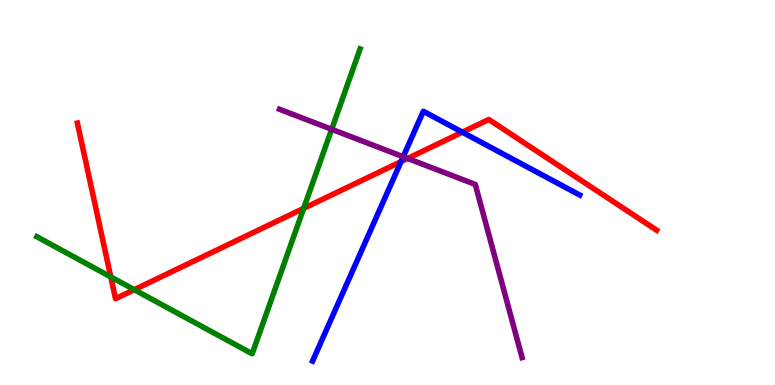[{'lines': ['blue', 'red'], 'intersections': [{'x': 5.17, 'y': 5.8}, {'x': 5.97, 'y': 6.57}]}, {'lines': ['green', 'red'], 'intersections': [{'x': 1.43, 'y': 2.81}, {'x': 1.73, 'y': 2.48}, {'x': 3.92, 'y': 4.59}]}, {'lines': ['purple', 'red'], 'intersections': [{'x': 5.26, 'y': 5.88}]}, {'lines': ['blue', 'green'], 'intersections': []}, {'lines': ['blue', 'purple'], 'intersections': [{'x': 5.2, 'y': 5.93}]}, {'lines': ['green', 'purple'], 'intersections': [{'x': 4.28, 'y': 6.64}]}]